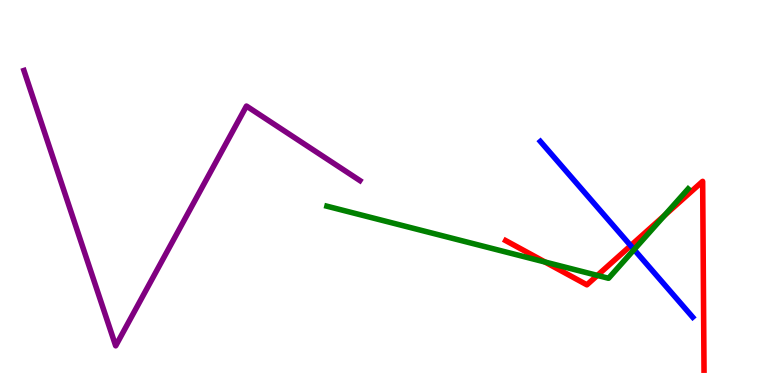[{'lines': ['blue', 'red'], 'intersections': [{'x': 8.14, 'y': 3.62}]}, {'lines': ['green', 'red'], 'intersections': [{'x': 7.03, 'y': 3.19}, {'x': 7.71, 'y': 2.85}, {'x': 8.57, 'y': 4.4}]}, {'lines': ['purple', 'red'], 'intersections': []}, {'lines': ['blue', 'green'], 'intersections': [{'x': 8.18, 'y': 3.52}]}, {'lines': ['blue', 'purple'], 'intersections': []}, {'lines': ['green', 'purple'], 'intersections': []}]